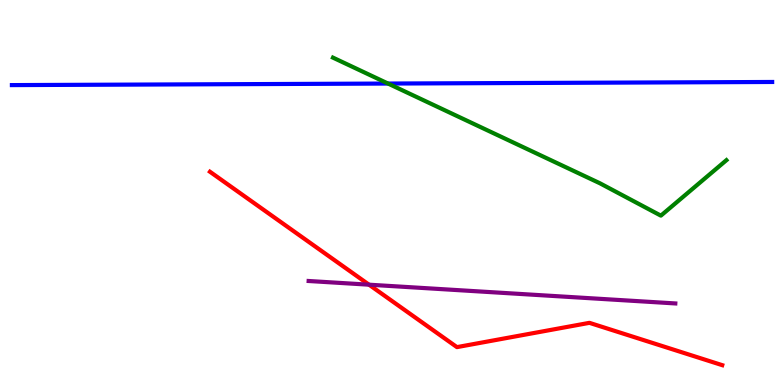[{'lines': ['blue', 'red'], 'intersections': []}, {'lines': ['green', 'red'], 'intersections': []}, {'lines': ['purple', 'red'], 'intersections': [{'x': 4.76, 'y': 2.61}]}, {'lines': ['blue', 'green'], 'intersections': [{'x': 5.01, 'y': 7.83}]}, {'lines': ['blue', 'purple'], 'intersections': []}, {'lines': ['green', 'purple'], 'intersections': []}]